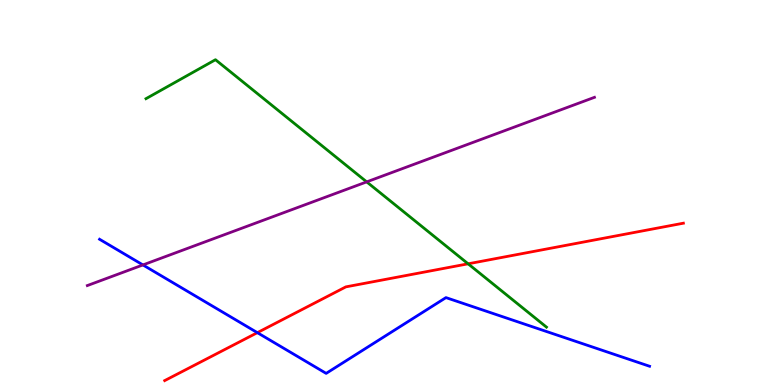[{'lines': ['blue', 'red'], 'intersections': [{'x': 3.32, 'y': 1.36}]}, {'lines': ['green', 'red'], 'intersections': [{'x': 6.04, 'y': 3.15}]}, {'lines': ['purple', 'red'], 'intersections': []}, {'lines': ['blue', 'green'], 'intersections': []}, {'lines': ['blue', 'purple'], 'intersections': [{'x': 1.84, 'y': 3.12}]}, {'lines': ['green', 'purple'], 'intersections': [{'x': 4.73, 'y': 5.28}]}]